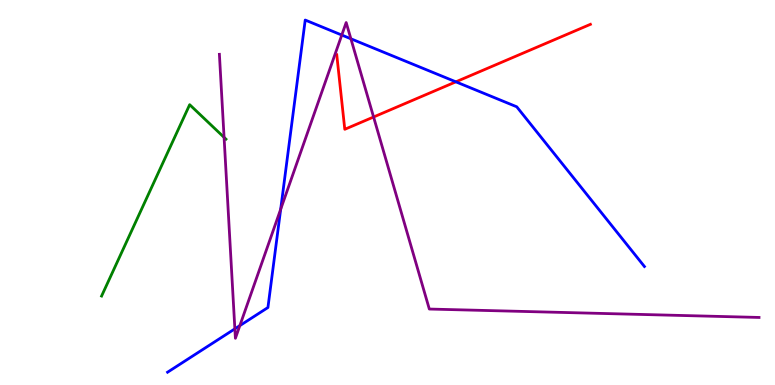[{'lines': ['blue', 'red'], 'intersections': [{'x': 5.88, 'y': 7.87}]}, {'lines': ['green', 'red'], 'intersections': []}, {'lines': ['purple', 'red'], 'intersections': [{'x': 4.82, 'y': 6.96}]}, {'lines': ['blue', 'green'], 'intersections': []}, {'lines': ['blue', 'purple'], 'intersections': [{'x': 3.03, 'y': 1.46}, {'x': 3.09, 'y': 1.54}, {'x': 3.62, 'y': 4.57}, {'x': 4.41, 'y': 9.09}, {'x': 4.53, 'y': 8.99}]}, {'lines': ['green', 'purple'], 'intersections': [{'x': 2.89, 'y': 6.43}]}]